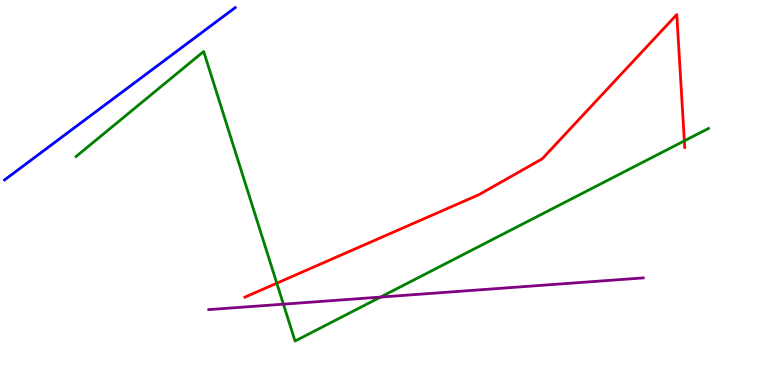[{'lines': ['blue', 'red'], 'intersections': []}, {'lines': ['green', 'red'], 'intersections': [{'x': 3.57, 'y': 2.64}, {'x': 8.83, 'y': 6.34}]}, {'lines': ['purple', 'red'], 'intersections': []}, {'lines': ['blue', 'green'], 'intersections': []}, {'lines': ['blue', 'purple'], 'intersections': []}, {'lines': ['green', 'purple'], 'intersections': [{'x': 3.66, 'y': 2.1}, {'x': 4.91, 'y': 2.28}]}]